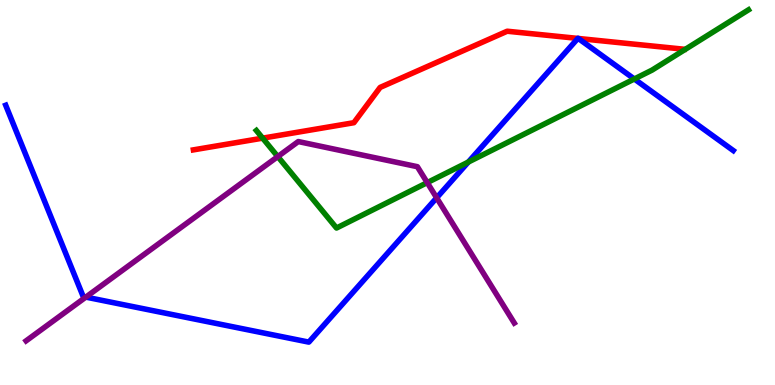[{'lines': ['blue', 'red'], 'intersections': [{'x': 7.46, 'y': 9.0}, {'x': 7.46, 'y': 9.0}]}, {'lines': ['green', 'red'], 'intersections': [{'x': 3.39, 'y': 6.41}]}, {'lines': ['purple', 'red'], 'intersections': []}, {'lines': ['blue', 'green'], 'intersections': [{'x': 6.04, 'y': 5.79}, {'x': 8.18, 'y': 7.95}]}, {'lines': ['blue', 'purple'], 'intersections': [{'x': 1.11, 'y': 2.28}, {'x': 5.63, 'y': 4.86}]}, {'lines': ['green', 'purple'], 'intersections': [{'x': 3.58, 'y': 5.93}, {'x': 5.51, 'y': 5.26}]}]